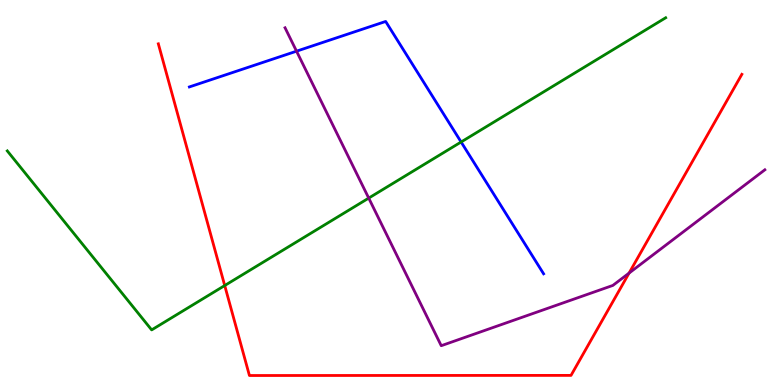[{'lines': ['blue', 'red'], 'intersections': []}, {'lines': ['green', 'red'], 'intersections': [{'x': 2.9, 'y': 2.58}]}, {'lines': ['purple', 'red'], 'intersections': [{'x': 8.12, 'y': 2.91}]}, {'lines': ['blue', 'green'], 'intersections': [{'x': 5.95, 'y': 6.31}]}, {'lines': ['blue', 'purple'], 'intersections': [{'x': 3.83, 'y': 8.67}]}, {'lines': ['green', 'purple'], 'intersections': [{'x': 4.76, 'y': 4.85}]}]